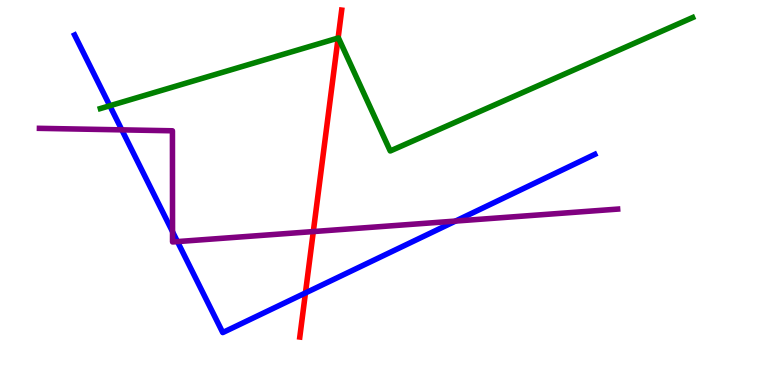[{'lines': ['blue', 'red'], 'intersections': [{'x': 3.94, 'y': 2.39}]}, {'lines': ['green', 'red'], 'intersections': [{'x': 4.36, 'y': 9.01}]}, {'lines': ['purple', 'red'], 'intersections': [{'x': 4.04, 'y': 3.99}]}, {'lines': ['blue', 'green'], 'intersections': [{'x': 1.42, 'y': 7.25}]}, {'lines': ['blue', 'purple'], 'intersections': [{'x': 1.57, 'y': 6.63}, {'x': 2.23, 'y': 3.98}, {'x': 2.29, 'y': 3.72}, {'x': 5.88, 'y': 4.26}]}, {'lines': ['green', 'purple'], 'intersections': []}]